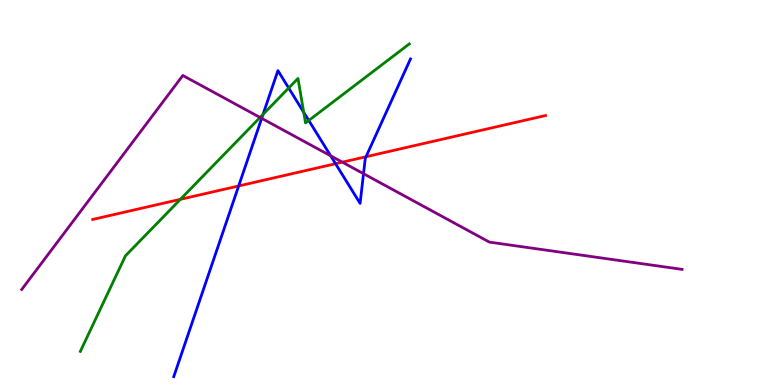[{'lines': ['blue', 'red'], 'intersections': [{'x': 3.08, 'y': 5.17}, {'x': 4.33, 'y': 5.75}, {'x': 4.72, 'y': 5.93}]}, {'lines': ['green', 'red'], 'intersections': [{'x': 2.33, 'y': 4.82}]}, {'lines': ['purple', 'red'], 'intersections': [{'x': 4.42, 'y': 5.79}]}, {'lines': ['blue', 'green'], 'intersections': [{'x': 3.39, 'y': 7.03}, {'x': 3.73, 'y': 7.71}, {'x': 3.92, 'y': 7.08}, {'x': 3.98, 'y': 6.87}]}, {'lines': ['blue', 'purple'], 'intersections': [{'x': 3.38, 'y': 6.93}, {'x': 4.27, 'y': 5.95}, {'x': 4.69, 'y': 5.49}]}, {'lines': ['green', 'purple'], 'intersections': [{'x': 3.36, 'y': 6.95}]}]